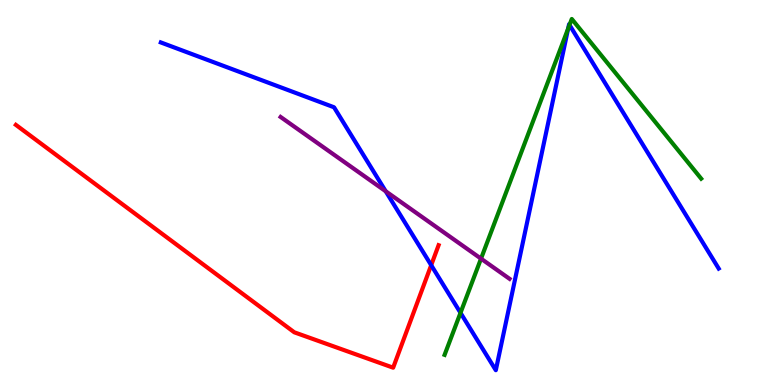[{'lines': ['blue', 'red'], 'intersections': [{'x': 5.56, 'y': 3.11}]}, {'lines': ['green', 'red'], 'intersections': []}, {'lines': ['purple', 'red'], 'intersections': []}, {'lines': ['blue', 'green'], 'intersections': [{'x': 5.94, 'y': 1.87}, {'x': 7.33, 'y': 9.26}, {'x': 7.35, 'y': 9.35}]}, {'lines': ['blue', 'purple'], 'intersections': [{'x': 4.98, 'y': 5.03}]}, {'lines': ['green', 'purple'], 'intersections': [{'x': 6.21, 'y': 3.28}]}]